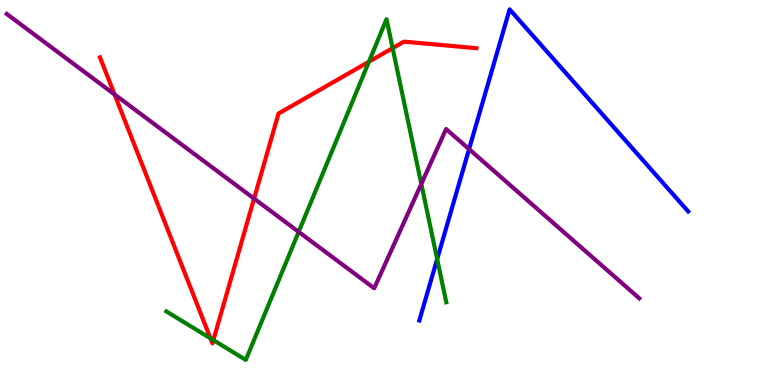[{'lines': ['blue', 'red'], 'intersections': []}, {'lines': ['green', 'red'], 'intersections': [{'x': 2.72, 'y': 1.21}, {'x': 2.75, 'y': 1.17}, {'x': 4.76, 'y': 8.4}, {'x': 5.07, 'y': 8.75}]}, {'lines': ['purple', 'red'], 'intersections': [{'x': 1.48, 'y': 7.55}, {'x': 3.28, 'y': 4.84}]}, {'lines': ['blue', 'green'], 'intersections': [{'x': 5.64, 'y': 3.27}]}, {'lines': ['blue', 'purple'], 'intersections': [{'x': 6.05, 'y': 6.13}]}, {'lines': ['green', 'purple'], 'intersections': [{'x': 3.85, 'y': 3.98}, {'x': 5.44, 'y': 5.22}]}]